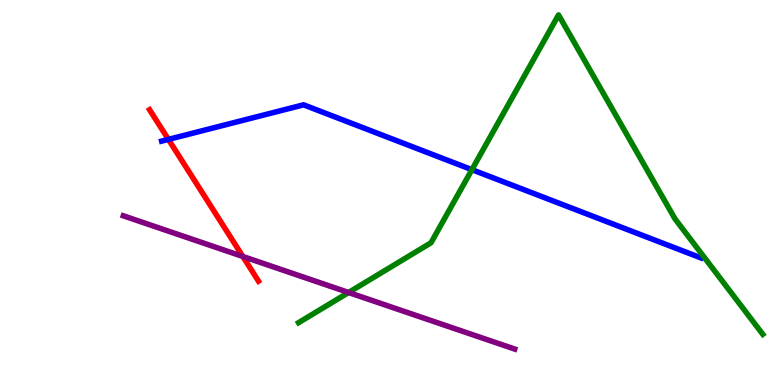[{'lines': ['blue', 'red'], 'intersections': [{'x': 2.17, 'y': 6.38}]}, {'lines': ['green', 'red'], 'intersections': []}, {'lines': ['purple', 'red'], 'intersections': [{'x': 3.13, 'y': 3.34}]}, {'lines': ['blue', 'green'], 'intersections': [{'x': 6.09, 'y': 5.59}]}, {'lines': ['blue', 'purple'], 'intersections': []}, {'lines': ['green', 'purple'], 'intersections': [{'x': 4.5, 'y': 2.4}]}]